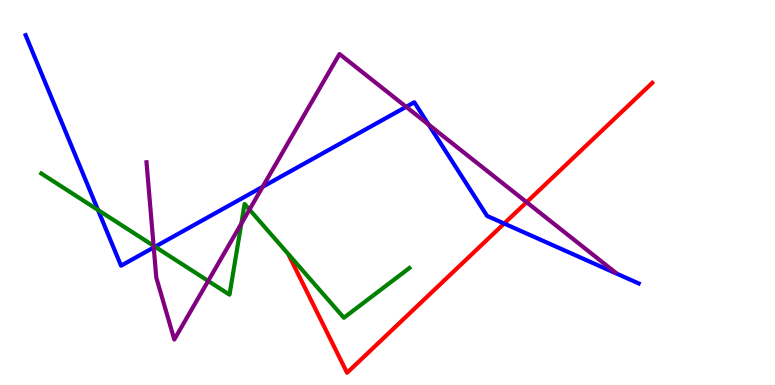[{'lines': ['blue', 'red'], 'intersections': [{'x': 6.51, 'y': 4.19}]}, {'lines': ['green', 'red'], 'intersections': []}, {'lines': ['purple', 'red'], 'intersections': [{'x': 6.8, 'y': 4.75}]}, {'lines': ['blue', 'green'], 'intersections': [{'x': 1.26, 'y': 4.55}, {'x': 2.0, 'y': 3.59}]}, {'lines': ['blue', 'purple'], 'intersections': [{'x': 1.98, 'y': 3.57}, {'x': 3.39, 'y': 5.15}, {'x': 5.24, 'y': 7.23}, {'x': 5.53, 'y': 6.76}]}, {'lines': ['green', 'purple'], 'intersections': [{'x': 1.98, 'y': 3.62}, {'x': 2.69, 'y': 2.7}, {'x': 3.11, 'y': 4.19}, {'x': 3.22, 'y': 4.56}]}]